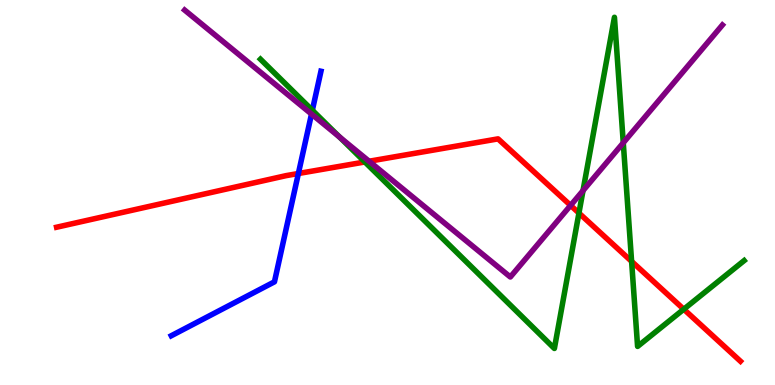[{'lines': ['blue', 'red'], 'intersections': [{'x': 3.85, 'y': 5.49}]}, {'lines': ['green', 'red'], 'intersections': [{'x': 4.71, 'y': 5.79}, {'x': 7.47, 'y': 4.47}, {'x': 8.15, 'y': 3.21}, {'x': 8.82, 'y': 1.97}]}, {'lines': ['purple', 'red'], 'intersections': [{'x': 4.76, 'y': 5.81}, {'x': 7.36, 'y': 4.66}]}, {'lines': ['blue', 'green'], 'intersections': [{'x': 4.03, 'y': 7.14}]}, {'lines': ['blue', 'purple'], 'intersections': [{'x': 4.02, 'y': 7.04}]}, {'lines': ['green', 'purple'], 'intersections': [{'x': 4.38, 'y': 6.44}, {'x': 7.52, 'y': 5.05}, {'x': 8.04, 'y': 6.29}]}]